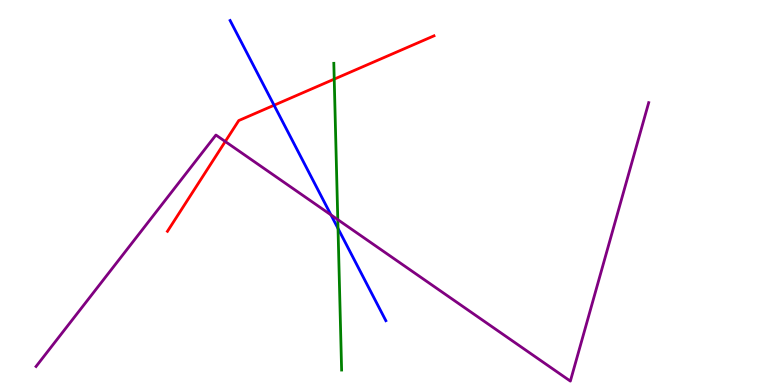[{'lines': ['blue', 'red'], 'intersections': [{'x': 3.54, 'y': 7.27}]}, {'lines': ['green', 'red'], 'intersections': [{'x': 4.31, 'y': 7.94}]}, {'lines': ['purple', 'red'], 'intersections': [{'x': 2.91, 'y': 6.32}]}, {'lines': ['blue', 'green'], 'intersections': [{'x': 4.36, 'y': 4.07}]}, {'lines': ['blue', 'purple'], 'intersections': [{'x': 4.27, 'y': 4.42}]}, {'lines': ['green', 'purple'], 'intersections': [{'x': 4.36, 'y': 4.3}]}]